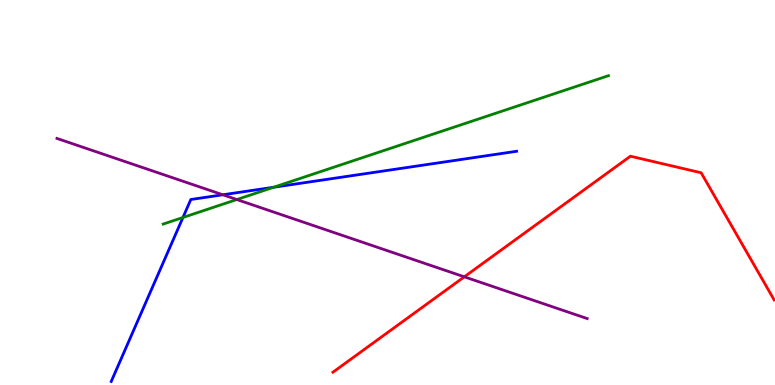[{'lines': ['blue', 'red'], 'intersections': []}, {'lines': ['green', 'red'], 'intersections': []}, {'lines': ['purple', 'red'], 'intersections': [{'x': 5.99, 'y': 2.81}]}, {'lines': ['blue', 'green'], 'intersections': [{'x': 2.36, 'y': 4.35}, {'x': 3.53, 'y': 5.14}]}, {'lines': ['blue', 'purple'], 'intersections': [{'x': 2.87, 'y': 4.94}]}, {'lines': ['green', 'purple'], 'intersections': [{'x': 3.06, 'y': 4.82}]}]